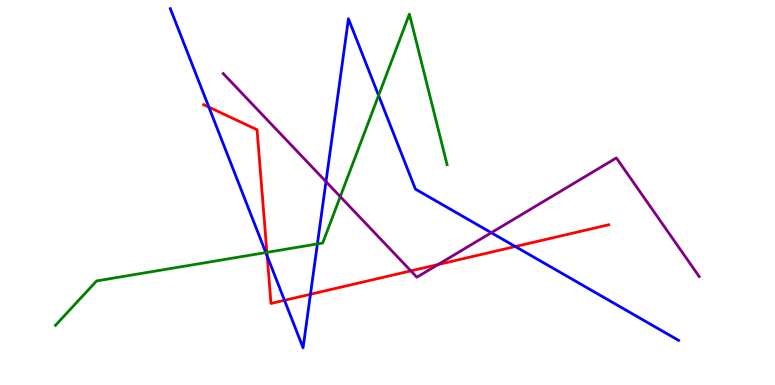[{'lines': ['blue', 'red'], 'intersections': [{'x': 2.7, 'y': 7.22}, {'x': 3.45, 'y': 3.35}, {'x': 3.67, 'y': 2.2}, {'x': 4.01, 'y': 2.36}, {'x': 6.65, 'y': 3.6}]}, {'lines': ['green', 'red'], 'intersections': [{'x': 3.44, 'y': 3.44}]}, {'lines': ['purple', 'red'], 'intersections': [{'x': 5.3, 'y': 2.96}, {'x': 5.65, 'y': 3.13}]}, {'lines': ['blue', 'green'], 'intersections': [{'x': 3.43, 'y': 3.44}, {'x': 4.1, 'y': 3.66}, {'x': 4.89, 'y': 7.52}]}, {'lines': ['blue', 'purple'], 'intersections': [{'x': 4.21, 'y': 5.28}, {'x': 6.34, 'y': 3.96}]}, {'lines': ['green', 'purple'], 'intersections': [{'x': 4.39, 'y': 4.89}]}]